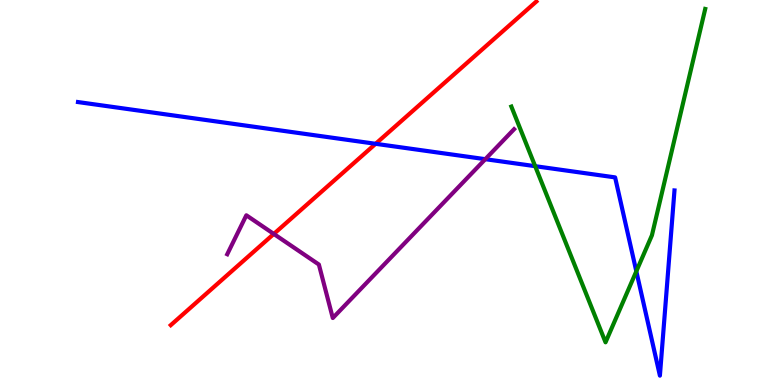[{'lines': ['blue', 'red'], 'intersections': [{'x': 4.85, 'y': 6.26}]}, {'lines': ['green', 'red'], 'intersections': []}, {'lines': ['purple', 'red'], 'intersections': [{'x': 3.53, 'y': 3.92}]}, {'lines': ['blue', 'green'], 'intersections': [{'x': 6.91, 'y': 5.68}, {'x': 8.21, 'y': 2.95}]}, {'lines': ['blue', 'purple'], 'intersections': [{'x': 6.26, 'y': 5.87}]}, {'lines': ['green', 'purple'], 'intersections': []}]